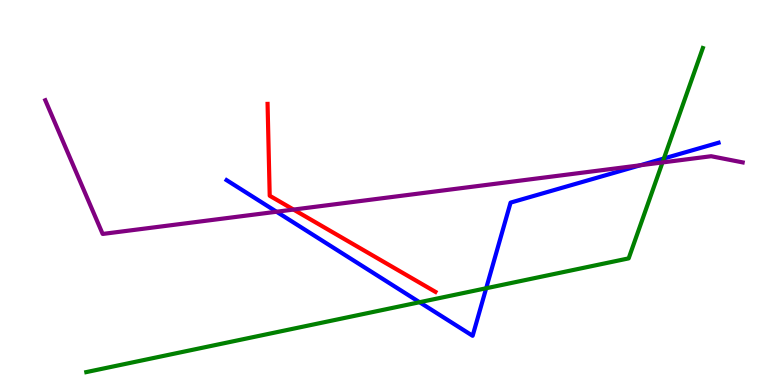[{'lines': ['blue', 'red'], 'intersections': []}, {'lines': ['green', 'red'], 'intersections': []}, {'lines': ['purple', 'red'], 'intersections': [{'x': 3.79, 'y': 4.56}]}, {'lines': ['blue', 'green'], 'intersections': [{'x': 5.41, 'y': 2.15}, {'x': 6.27, 'y': 2.51}, {'x': 8.57, 'y': 5.88}]}, {'lines': ['blue', 'purple'], 'intersections': [{'x': 3.57, 'y': 4.5}, {'x': 8.26, 'y': 5.71}]}, {'lines': ['green', 'purple'], 'intersections': [{'x': 8.55, 'y': 5.78}]}]